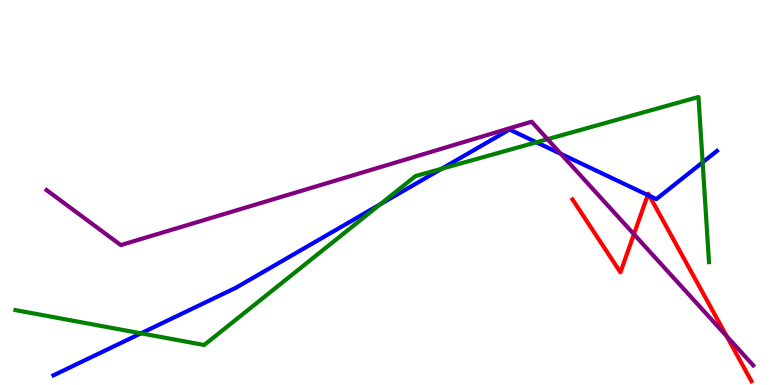[{'lines': ['blue', 'red'], 'intersections': [{'x': 8.36, 'y': 4.93}, {'x': 8.38, 'y': 4.91}]}, {'lines': ['green', 'red'], 'intersections': []}, {'lines': ['purple', 'red'], 'intersections': [{'x': 8.18, 'y': 3.92}, {'x': 9.38, 'y': 1.27}]}, {'lines': ['blue', 'green'], 'intersections': [{'x': 1.82, 'y': 1.34}, {'x': 4.91, 'y': 4.69}, {'x': 5.7, 'y': 5.62}, {'x': 6.92, 'y': 6.3}, {'x': 9.07, 'y': 5.78}]}, {'lines': ['blue', 'purple'], 'intersections': [{'x': 7.24, 'y': 6.0}]}, {'lines': ['green', 'purple'], 'intersections': [{'x': 7.06, 'y': 6.38}]}]